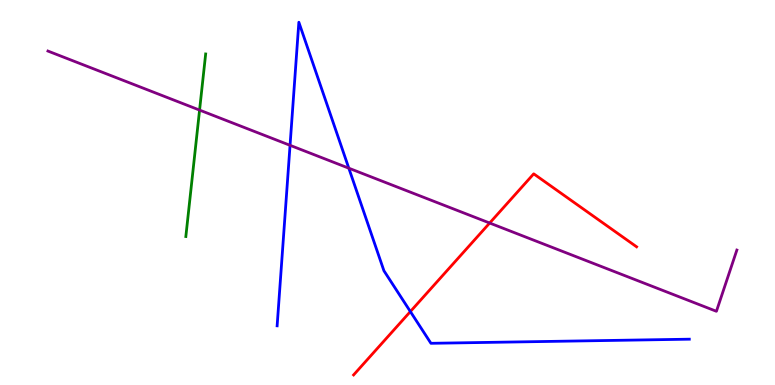[{'lines': ['blue', 'red'], 'intersections': [{'x': 5.3, 'y': 1.91}]}, {'lines': ['green', 'red'], 'intersections': []}, {'lines': ['purple', 'red'], 'intersections': [{'x': 6.32, 'y': 4.21}]}, {'lines': ['blue', 'green'], 'intersections': []}, {'lines': ['blue', 'purple'], 'intersections': [{'x': 3.74, 'y': 6.23}, {'x': 4.5, 'y': 5.63}]}, {'lines': ['green', 'purple'], 'intersections': [{'x': 2.58, 'y': 7.14}]}]